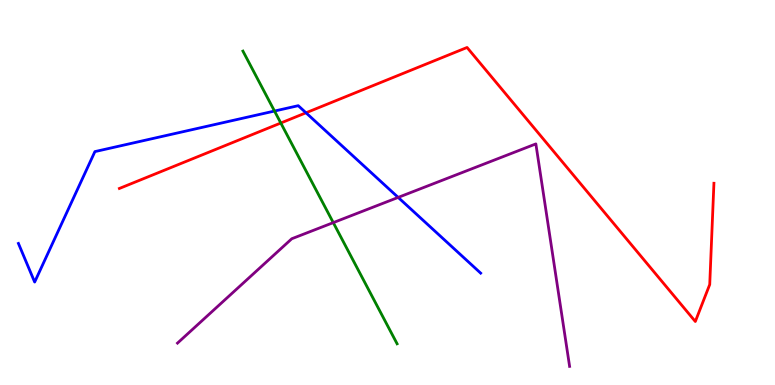[{'lines': ['blue', 'red'], 'intersections': [{'x': 3.95, 'y': 7.07}]}, {'lines': ['green', 'red'], 'intersections': [{'x': 3.62, 'y': 6.81}]}, {'lines': ['purple', 'red'], 'intersections': []}, {'lines': ['blue', 'green'], 'intersections': [{'x': 3.54, 'y': 7.12}]}, {'lines': ['blue', 'purple'], 'intersections': [{'x': 5.14, 'y': 4.87}]}, {'lines': ['green', 'purple'], 'intersections': [{'x': 4.3, 'y': 4.22}]}]